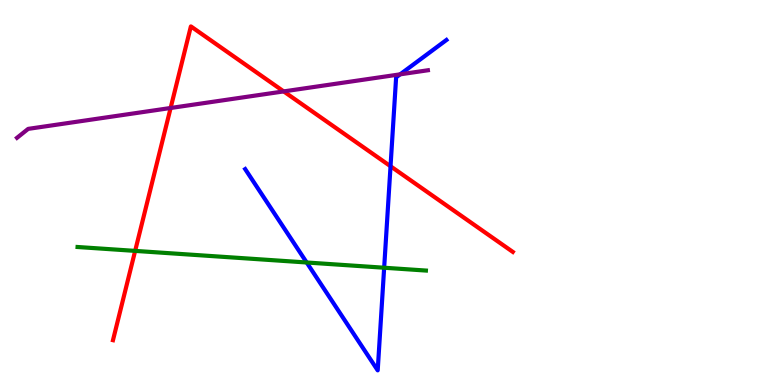[{'lines': ['blue', 'red'], 'intersections': [{'x': 5.04, 'y': 5.68}]}, {'lines': ['green', 'red'], 'intersections': [{'x': 1.74, 'y': 3.48}]}, {'lines': ['purple', 'red'], 'intersections': [{'x': 2.2, 'y': 7.2}, {'x': 3.66, 'y': 7.63}]}, {'lines': ['blue', 'green'], 'intersections': [{'x': 3.96, 'y': 3.18}, {'x': 4.96, 'y': 3.05}]}, {'lines': ['blue', 'purple'], 'intersections': [{'x': 5.16, 'y': 8.07}]}, {'lines': ['green', 'purple'], 'intersections': []}]